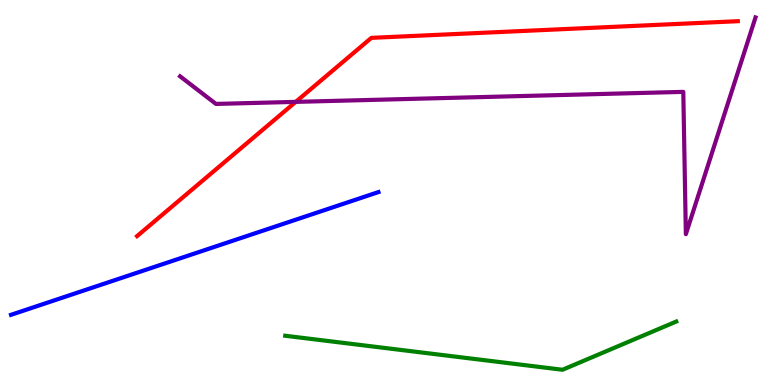[{'lines': ['blue', 'red'], 'intersections': []}, {'lines': ['green', 'red'], 'intersections': []}, {'lines': ['purple', 'red'], 'intersections': [{'x': 3.82, 'y': 7.35}]}, {'lines': ['blue', 'green'], 'intersections': []}, {'lines': ['blue', 'purple'], 'intersections': []}, {'lines': ['green', 'purple'], 'intersections': []}]